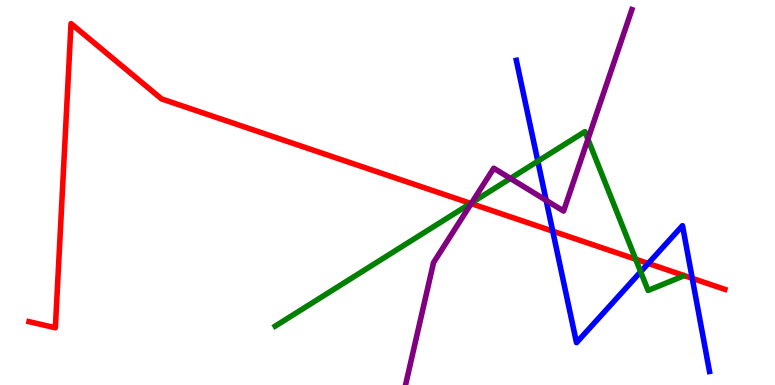[{'lines': ['blue', 'red'], 'intersections': [{'x': 7.13, 'y': 4.0}, {'x': 8.36, 'y': 3.16}, {'x': 8.93, 'y': 2.77}]}, {'lines': ['green', 'red'], 'intersections': [{'x': 6.07, 'y': 4.72}, {'x': 8.2, 'y': 3.27}]}, {'lines': ['purple', 'red'], 'intersections': [{'x': 6.08, 'y': 4.71}]}, {'lines': ['blue', 'green'], 'intersections': [{'x': 6.94, 'y': 5.81}, {'x': 8.27, 'y': 2.94}]}, {'lines': ['blue', 'purple'], 'intersections': [{'x': 7.05, 'y': 4.8}]}, {'lines': ['green', 'purple'], 'intersections': [{'x': 6.09, 'y': 4.74}, {'x': 6.59, 'y': 5.37}, {'x': 7.59, 'y': 6.38}]}]